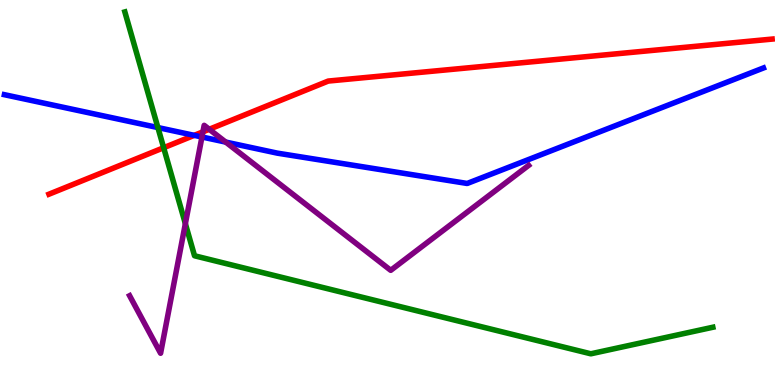[{'lines': ['blue', 'red'], 'intersections': [{'x': 2.51, 'y': 6.48}]}, {'lines': ['green', 'red'], 'intersections': [{'x': 2.11, 'y': 6.16}]}, {'lines': ['purple', 'red'], 'intersections': [{'x': 2.62, 'y': 6.58}, {'x': 2.7, 'y': 6.64}]}, {'lines': ['blue', 'green'], 'intersections': [{'x': 2.04, 'y': 6.69}]}, {'lines': ['blue', 'purple'], 'intersections': [{'x': 2.61, 'y': 6.44}, {'x': 2.91, 'y': 6.31}]}, {'lines': ['green', 'purple'], 'intersections': [{'x': 2.39, 'y': 4.19}]}]